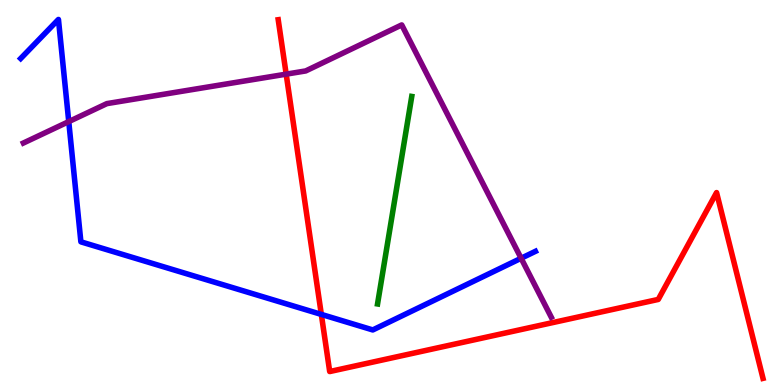[{'lines': ['blue', 'red'], 'intersections': [{'x': 4.15, 'y': 1.83}]}, {'lines': ['green', 'red'], 'intersections': []}, {'lines': ['purple', 'red'], 'intersections': [{'x': 3.69, 'y': 8.07}]}, {'lines': ['blue', 'green'], 'intersections': []}, {'lines': ['blue', 'purple'], 'intersections': [{'x': 0.887, 'y': 6.84}, {'x': 6.72, 'y': 3.29}]}, {'lines': ['green', 'purple'], 'intersections': []}]